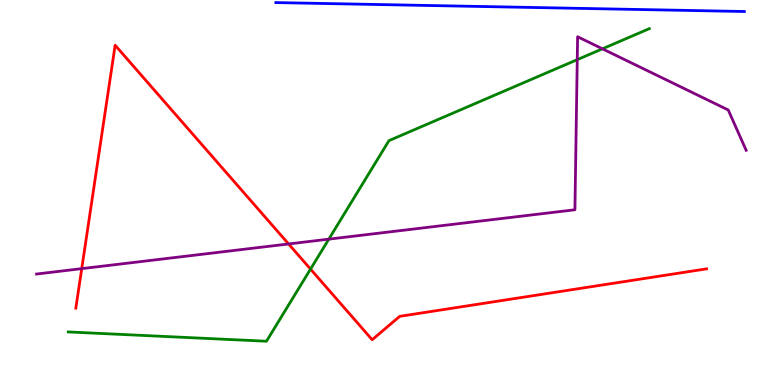[{'lines': ['blue', 'red'], 'intersections': []}, {'lines': ['green', 'red'], 'intersections': [{'x': 4.01, 'y': 3.01}]}, {'lines': ['purple', 'red'], 'intersections': [{'x': 1.05, 'y': 3.02}, {'x': 3.72, 'y': 3.66}]}, {'lines': ['blue', 'green'], 'intersections': []}, {'lines': ['blue', 'purple'], 'intersections': []}, {'lines': ['green', 'purple'], 'intersections': [{'x': 4.24, 'y': 3.79}, {'x': 7.45, 'y': 8.45}, {'x': 7.77, 'y': 8.73}]}]